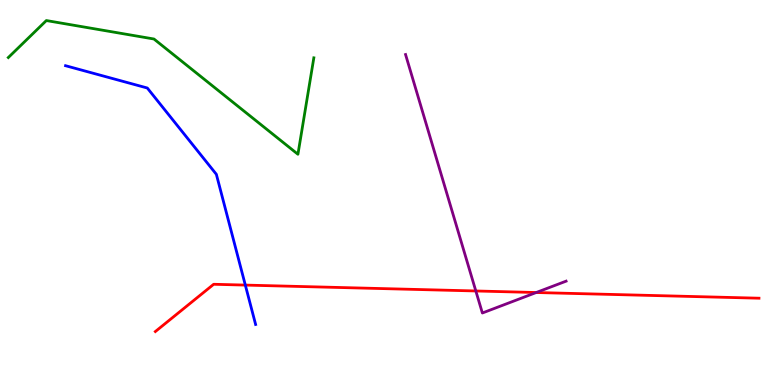[{'lines': ['blue', 'red'], 'intersections': [{'x': 3.17, 'y': 2.6}]}, {'lines': ['green', 'red'], 'intersections': []}, {'lines': ['purple', 'red'], 'intersections': [{'x': 6.14, 'y': 2.44}, {'x': 6.92, 'y': 2.4}]}, {'lines': ['blue', 'green'], 'intersections': []}, {'lines': ['blue', 'purple'], 'intersections': []}, {'lines': ['green', 'purple'], 'intersections': []}]